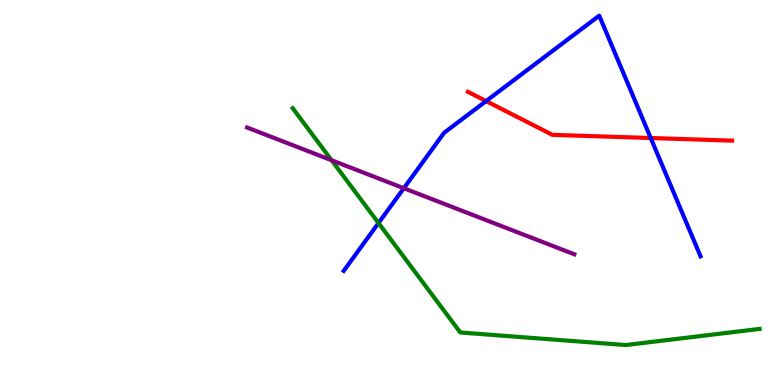[{'lines': ['blue', 'red'], 'intersections': [{'x': 6.27, 'y': 7.37}, {'x': 8.4, 'y': 6.42}]}, {'lines': ['green', 'red'], 'intersections': []}, {'lines': ['purple', 'red'], 'intersections': []}, {'lines': ['blue', 'green'], 'intersections': [{'x': 4.88, 'y': 4.21}]}, {'lines': ['blue', 'purple'], 'intersections': [{'x': 5.21, 'y': 5.11}]}, {'lines': ['green', 'purple'], 'intersections': [{'x': 4.28, 'y': 5.84}]}]